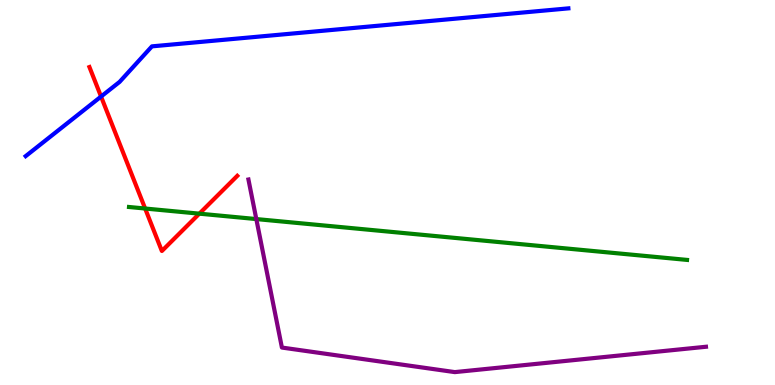[{'lines': ['blue', 'red'], 'intersections': [{'x': 1.3, 'y': 7.49}]}, {'lines': ['green', 'red'], 'intersections': [{'x': 1.87, 'y': 4.58}, {'x': 2.57, 'y': 4.45}]}, {'lines': ['purple', 'red'], 'intersections': []}, {'lines': ['blue', 'green'], 'intersections': []}, {'lines': ['blue', 'purple'], 'intersections': []}, {'lines': ['green', 'purple'], 'intersections': [{'x': 3.31, 'y': 4.31}]}]